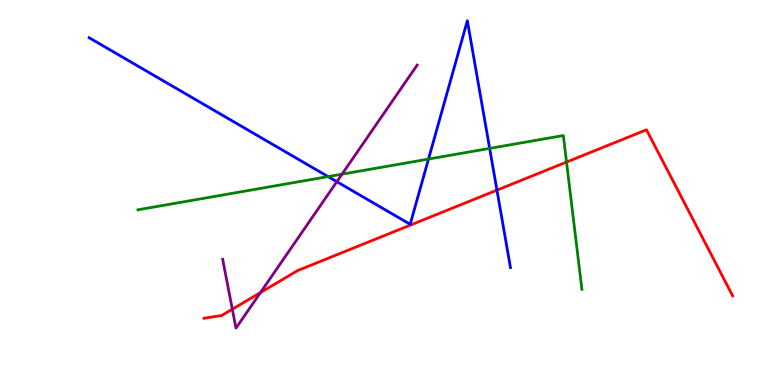[{'lines': ['blue', 'red'], 'intersections': [{'x': 6.41, 'y': 5.06}]}, {'lines': ['green', 'red'], 'intersections': [{'x': 7.31, 'y': 5.79}]}, {'lines': ['purple', 'red'], 'intersections': [{'x': 3.0, 'y': 1.97}, {'x': 3.36, 'y': 2.4}]}, {'lines': ['blue', 'green'], 'intersections': [{'x': 4.23, 'y': 5.41}, {'x': 5.53, 'y': 5.87}, {'x': 6.32, 'y': 6.15}]}, {'lines': ['blue', 'purple'], 'intersections': [{'x': 4.35, 'y': 5.28}]}, {'lines': ['green', 'purple'], 'intersections': [{'x': 4.41, 'y': 5.48}]}]